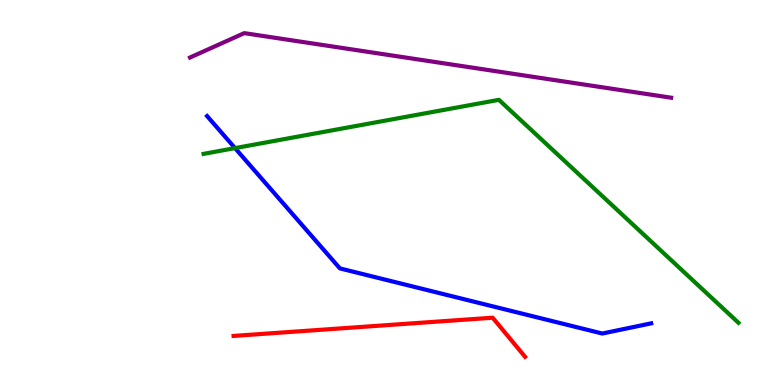[{'lines': ['blue', 'red'], 'intersections': []}, {'lines': ['green', 'red'], 'intersections': []}, {'lines': ['purple', 'red'], 'intersections': []}, {'lines': ['blue', 'green'], 'intersections': [{'x': 3.03, 'y': 6.15}]}, {'lines': ['blue', 'purple'], 'intersections': []}, {'lines': ['green', 'purple'], 'intersections': []}]